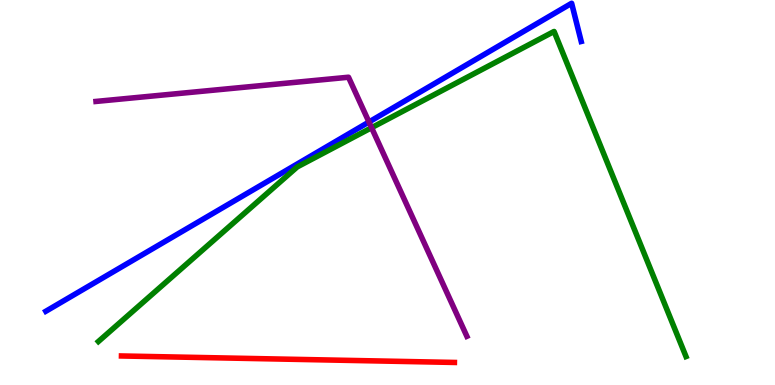[{'lines': ['blue', 'red'], 'intersections': []}, {'lines': ['green', 'red'], 'intersections': []}, {'lines': ['purple', 'red'], 'intersections': []}, {'lines': ['blue', 'green'], 'intersections': []}, {'lines': ['blue', 'purple'], 'intersections': [{'x': 4.76, 'y': 6.83}]}, {'lines': ['green', 'purple'], 'intersections': [{'x': 4.79, 'y': 6.68}]}]